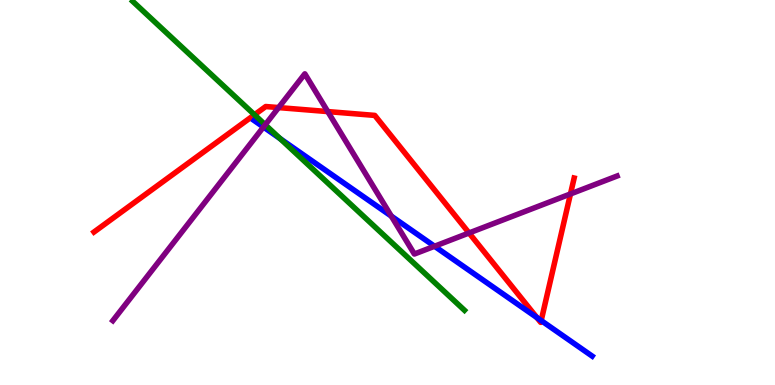[{'lines': ['blue', 'red'], 'intersections': [{'x': 6.93, 'y': 1.75}, {'x': 6.98, 'y': 1.67}]}, {'lines': ['green', 'red'], 'intersections': [{'x': 3.28, 'y': 7.02}]}, {'lines': ['purple', 'red'], 'intersections': [{'x': 3.59, 'y': 7.21}, {'x': 4.23, 'y': 7.1}, {'x': 6.05, 'y': 3.95}, {'x': 7.36, 'y': 4.96}]}, {'lines': ['blue', 'green'], 'intersections': [{'x': 3.62, 'y': 6.4}]}, {'lines': ['blue', 'purple'], 'intersections': [{'x': 3.4, 'y': 6.7}, {'x': 5.05, 'y': 4.39}, {'x': 5.61, 'y': 3.6}]}, {'lines': ['green', 'purple'], 'intersections': [{'x': 3.42, 'y': 6.76}]}]